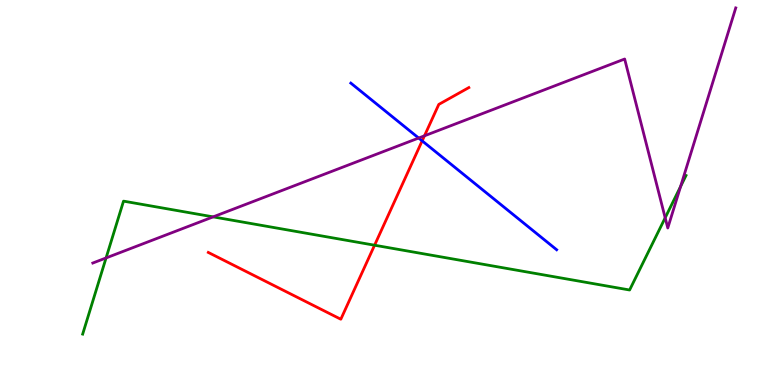[{'lines': ['blue', 'red'], 'intersections': [{'x': 5.45, 'y': 6.34}]}, {'lines': ['green', 'red'], 'intersections': [{'x': 4.83, 'y': 3.63}]}, {'lines': ['purple', 'red'], 'intersections': [{'x': 5.48, 'y': 6.47}]}, {'lines': ['blue', 'green'], 'intersections': []}, {'lines': ['blue', 'purple'], 'intersections': [{'x': 5.4, 'y': 6.41}]}, {'lines': ['green', 'purple'], 'intersections': [{'x': 1.37, 'y': 3.3}, {'x': 2.75, 'y': 4.37}, {'x': 8.58, 'y': 4.34}, {'x': 8.78, 'y': 5.16}]}]